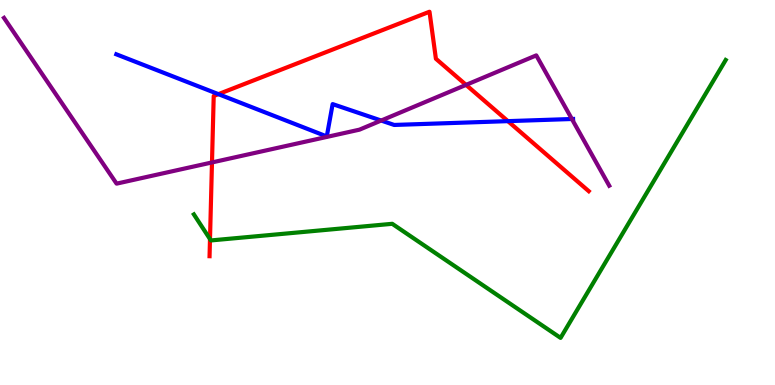[{'lines': ['blue', 'red'], 'intersections': [{'x': 2.82, 'y': 7.55}, {'x': 6.55, 'y': 6.85}]}, {'lines': ['green', 'red'], 'intersections': [{'x': 2.71, 'y': 3.79}]}, {'lines': ['purple', 'red'], 'intersections': [{'x': 2.74, 'y': 5.78}, {'x': 6.01, 'y': 7.8}]}, {'lines': ['blue', 'green'], 'intersections': []}, {'lines': ['blue', 'purple'], 'intersections': [{'x': 4.92, 'y': 6.87}, {'x': 7.38, 'y': 6.91}]}, {'lines': ['green', 'purple'], 'intersections': []}]